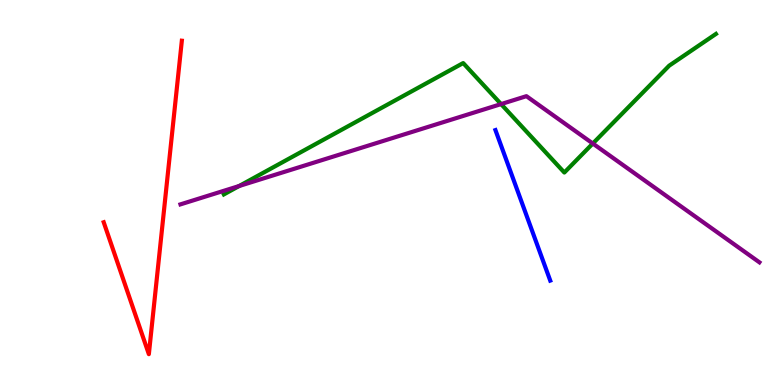[{'lines': ['blue', 'red'], 'intersections': []}, {'lines': ['green', 'red'], 'intersections': []}, {'lines': ['purple', 'red'], 'intersections': []}, {'lines': ['blue', 'green'], 'intersections': []}, {'lines': ['blue', 'purple'], 'intersections': []}, {'lines': ['green', 'purple'], 'intersections': [{'x': 3.09, 'y': 5.17}, {'x': 6.47, 'y': 7.3}, {'x': 7.65, 'y': 6.27}]}]